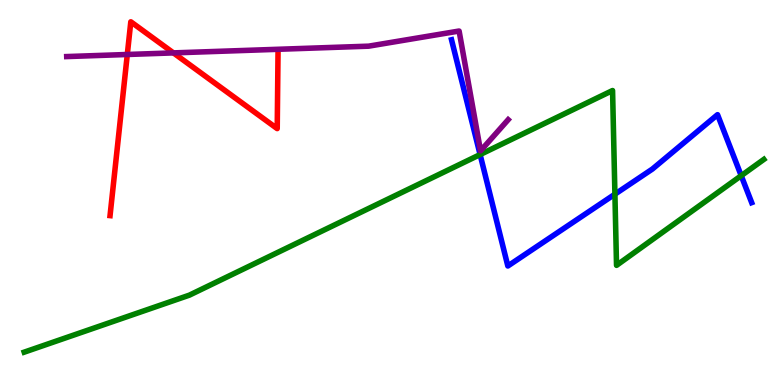[{'lines': ['blue', 'red'], 'intersections': []}, {'lines': ['green', 'red'], 'intersections': []}, {'lines': ['purple', 'red'], 'intersections': [{'x': 1.64, 'y': 8.58}, {'x': 2.24, 'y': 8.63}]}, {'lines': ['blue', 'green'], 'intersections': [{'x': 6.19, 'y': 5.99}, {'x': 7.93, 'y': 4.96}, {'x': 9.56, 'y': 5.44}]}, {'lines': ['blue', 'purple'], 'intersections': []}, {'lines': ['green', 'purple'], 'intersections': []}]